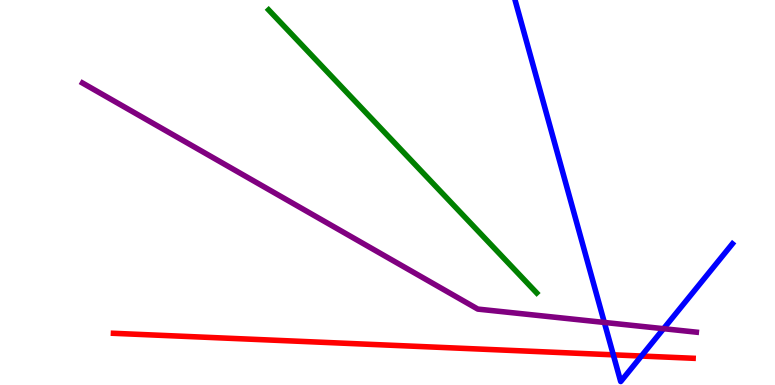[{'lines': ['blue', 'red'], 'intersections': [{'x': 7.91, 'y': 0.784}, {'x': 8.28, 'y': 0.752}]}, {'lines': ['green', 'red'], 'intersections': []}, {'lines': ['purple', 'red'], 'intersections': []}, {'lines': ['blue', 'green'], 'intersections': []}, {'lines': ['blue', 'purple'], 'intersections': [{'x': 7.8, 'y': 1.62}, {'x': 8.56, 'y': 1.46}]}, {'lines': ['green', 'purple'], 'intersections': []}]